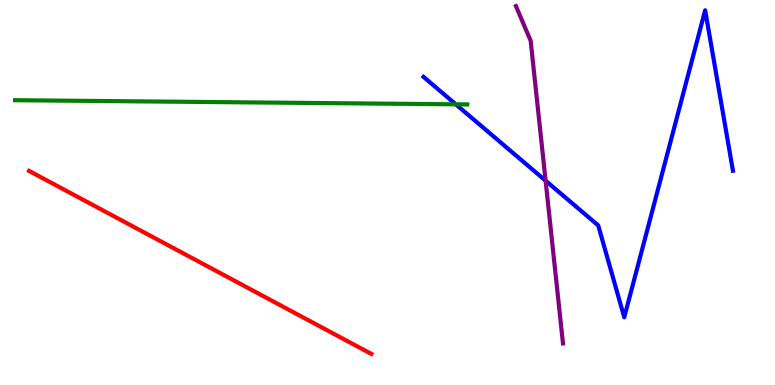[{'lines': ['blue', 'red'], 'intersections': []}, {'lines': ['green', 'red'], 'intersections': []}, {'lines': ['purple', 'red'], 'intersections': []}, {'lines': ['blue', 'green'], 'intersections': [{'x': 5.88, 'y': 7.29}]}, {'lines': ['blue', 'purple'], 'intersections': [{'x': 7.04, 'y': 5.31}]}, {'lines': ['green', 'purple'], 'intersections': []}]